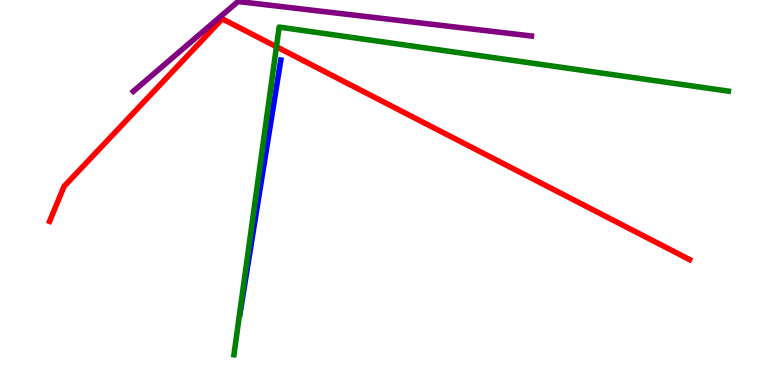[{'lines': ['blue', 'red'], 'intersections': []}, {'lines': ['green', 'red'], 'intersections': [{'x': 3.57, 'y': 8.79}]}, {'lines': ['purple', 'red'], 'intersections': []}, {'lines': ['blue', 'green'], 'intersections': []}, {'lines': ['blue', 'purple'], 'intersections': []}, {'lines': ['green', 'purple'], 'intersections': []}]